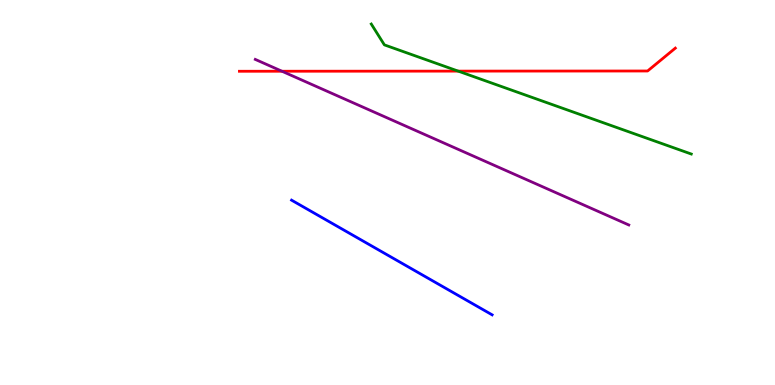[{'lines': ['blue', 'red'], 'intersections': []}, {'lines': ['green', 'red'], 'intersections': [{'x': 5.91, 'y': 8.15}]}, {'lines': ['purple', 'red'], 'intersections': [{'x': 3.64, 'y': 8.15}]}, {'lines': ['blue', 'green'], 'intersections': []}, {'lines': ['blue', 'purple'], 'intersections': []}, {'lines': ['green', 'purple'], 'intersections': []}]